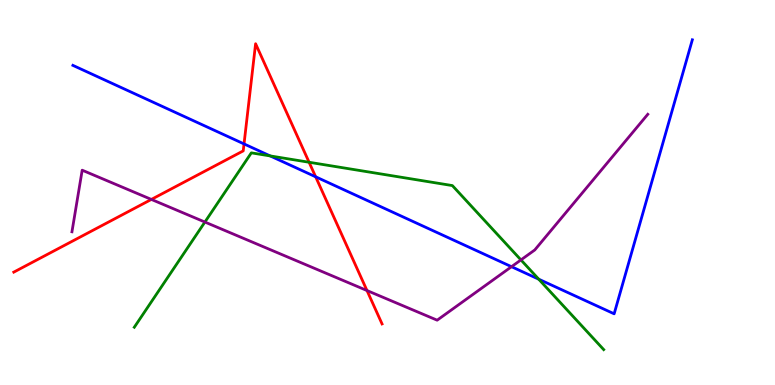[{'lines': ['blue', 'red'], 'intersections': [{'x': 3.15, 'y': 6.26}, {'x': 4.07, 'y': 5.41}]}, {'lines': ['green', 'red'], 'intersections': [{'x': 3.99, 'y': 5.79}]}, {'lines': ['purple', 'red'], 'intersections': [{'x': 1.95, 'y': 4.82}, {'x': 4.74, 'y': 2.45}]}, {'lines': ['blue', 'green'], 'intersections': [{'x': 3.49, 'y': 5.95}, {'x': 6.95, 'y': 2.75}]}, {'lines': ['blue', 'purple'], 'intersections': [{'x': 6.6, 'y': 3.07}]}, {'lines': ['green', 'purple'], 'intersections': [{'x': 2.64, 'y': 4.23}, {'x': 6.72, 'y': 3.25}]}]